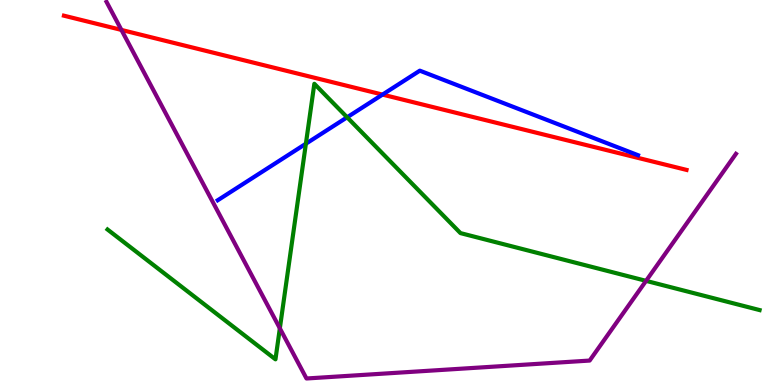[{'lines': ['blue', 'red'], 'intersections': [{'x': 4.94, 'y': 7.54}]}, {'lines': ['green', 'red'], 'intersections': []}, {'lines': ['purple', 'red'], 'intersections': [{'x': 1.57, 'y': 9.22}]}, {'lines': ['blue', 'green'], 'intersections': [{'x': 3.95, 'y': 6.27}, {'x': 4.48, 'y': 6.95}]}, {'lines': ['blue', 'purple'], 'intersections': []}, {'lines': ['green', 'purple'], 'intersections': [{'x': 3.61, 'y': 1.47}, {'x': 8.34, 'y': 2.71}]}]